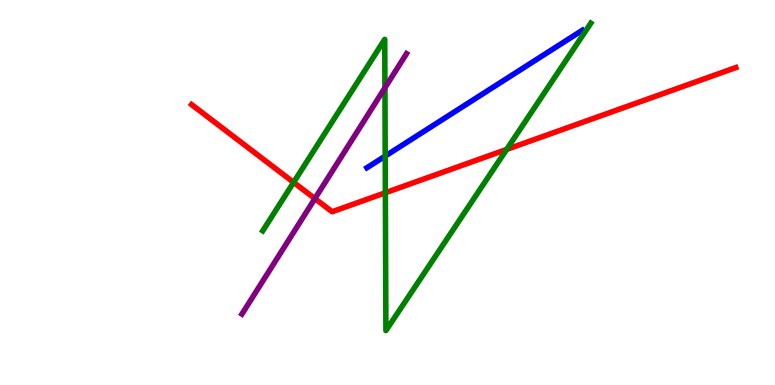[{'lines': ['blue', 'red'], 'intersections': []}, {'lines': ['green', 'red'], 'intersections': [{'x': 3.79, 'y': 5.26}, {'x': 4.97, 'y': 4.99}, {'x': 6.54, 'y': 6.12}]}, {'lines': ['purple', 'red'], 'intersections': [{'x': 4.06, 'y': 4.84}]}, {'lines': ['blue', 'green'], 'intersections': [{'x': 4.97, 'y': 5.95}]}, {'lines': ['blue', 'purple'], 'intersections': []}, {'lines': ['green', 'purple'], 'intersections': [{'x': 4.97, 'y': 7.72}]}]